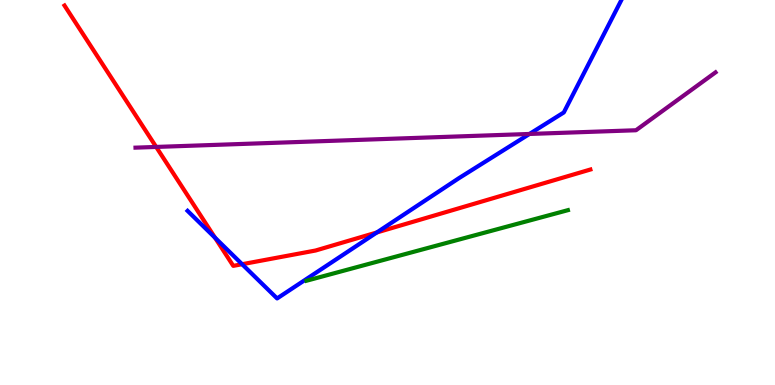[{'lines': ['blue', 'red'], 'intersections': [{'x': 2.77, 'y': 3.83}, {'x': 3.12, 'y': 3.14}, {'x': 4.86, 'y': 3.96}]}, {'lines': ['green', 'red'], 'intersections': []}, {'lines': ['purple', 'red'], 'intersections': [{'x': 2.02, 'y': 6.18}]}, {'lines': ['blue', 'green'], 'intersections': []}, {'lines': ['blue', 'purple'], 'intersections': [{'x': 6.83, 'y': 6.52}]}, {'lines': ['green', 'purple'], 'intersections': []}]